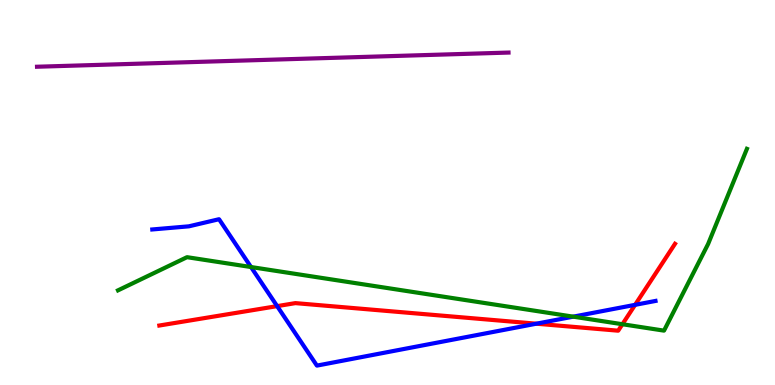[{'lines': ['blue', 'red'], 'intersections': [{'x': 3.58, 'y': 2.05}, {'x': 6.92, 'y': 1.59}, {'x': 8.19, 'y': 2.08}]}, {'lines': ['green', 'red'], 'intersections': [{'x': 8.03, 'y': 1.58}]}, {'lines': ['purple', 'red'], 'intersections': []}, {'lines': ['blue', 'green'], 'intersections': [{'x': 3.24, 'y': 3.06}, {'x': 7.4, 'y': 1.78}]}, {'lines': ['blue', 'purple'], 'intersections': []}, {'lines': ['green', 'purple'], 'intersections': []}]